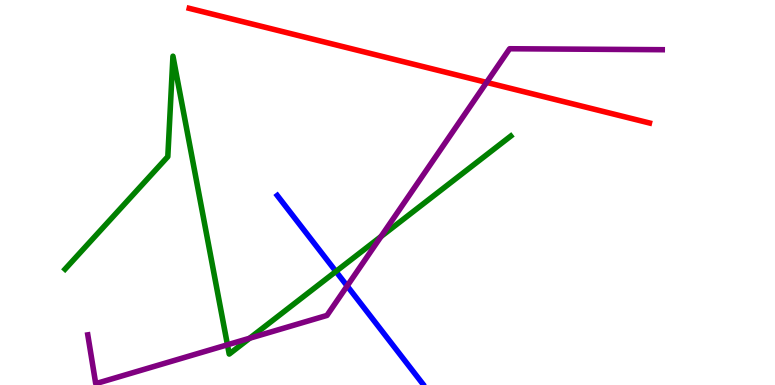[{'lines': ['blue', 'red'], 'intersections': []}, {'lines': ['green', 'red'], 'intersections': []}, {'lines': ['purple', 'red'], 'intersections': [{'x': 6.28, 'y': 7.86}]}, {'lines': ['blue', 'green'], 'intersections': [{'x': 4.33, 'y': 2.95}]}, {'lines': ['blue', 'purple'], 'intersections': [{'x': 4.48, 'y': 2.57}]}, {'lines': ['green', 'purple'], 'intersections': [{'x': 2.93, 'y': 1.04}, {'x': 3.22, 'y': 1.21}, {'x': 4.92, 'y': 3.86}]}]